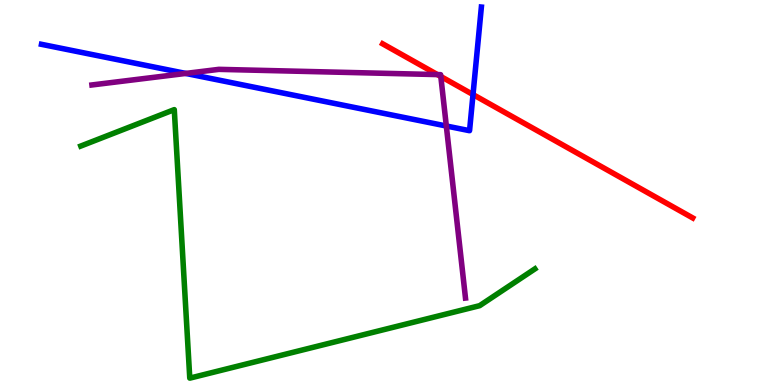[{'lines': ['blue', 'red'], 'intersections': [{'x': 6.1, 'y': 7.54}]}, {'lines': ['green', 'red'], 'intersections': []}, {'lines': ['purple', 'red'], 'intersections': [{'x': 5.64, 'y': 8.06}, {'x': 5.69, 'y': 8.01}]}, {'lines': ['blue', 'green'], 'intersections': []}, {'lines': ['blue', 'purple'], 'intersections': [{'x': 2.4, 'y': 8.09}, {'x': 5.76, 'y': 6.73}]}, {'lines': ['green', 'purple'], 'intersections': []}]